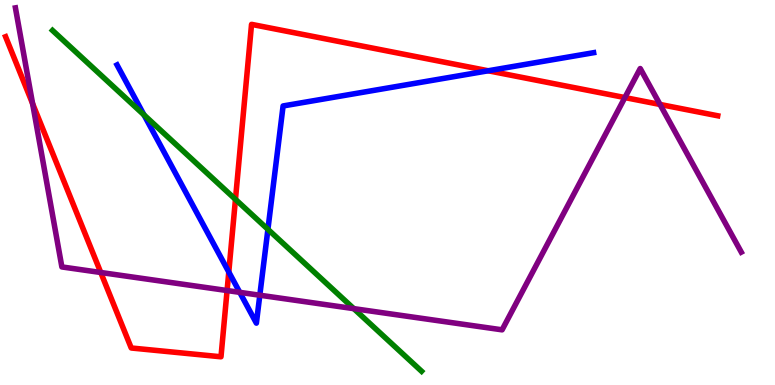[{'lines': ['blue', 'red'], 'intersections': [{'x': 2.95, 'y': 2.93}, {'x': 6.3, 'y': 8.16}]}, {'lines': ['green', 'red'], 'intersections': [{'x': 3.04, 'y': 4.82}]}, {'lines': ['purple', 'red'], 'intersections': [{'x': 0.421, 'y': 7.31}, {'x': 1.3, 'y': 2.92}, {'x': 2.93, 'y': 2.45}, {'x': 8.06, 'y': 7.47}, {'x': 8.52, 'y': 7.29}]}, {'lines': ['blue', 'green'], 'intersections': [{'x': 1.86, 'y': 7.02}, {'x': 3.46, 'y': 4.04}]}, {'lines': ['blue', 'purple'], 'intersections': [{'x': 3.09, 'y': 2.41}, {'x': 3.35, 'y': 2.33}]}, {'lines': ['green', 'purple'], 'intersections': [{'x': 4.56, 'y': 1.98}]}]